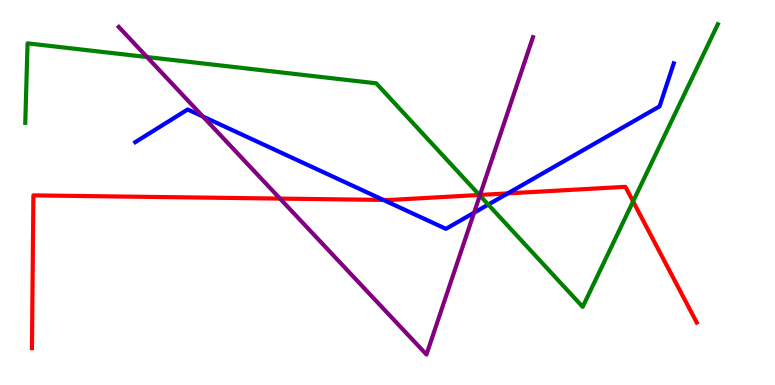[{'lines': ['blue', 'red'], 'intersections': [{'x': 4.95, 'y': 4.81}, {'x': 6.55, 'y': 4.98}]}, {'lines': ['green', 'red'], 'intersections': [{'x': 6.19, 'y': 4.94}, {'x': 8.17, 'y': 4.77}]}, {'lines': ['purple', 'red'], 'intersections': [{'x': 3.61, 'y': 4.84}, {'x': 6.19, 'y': 4.94}]}, {'lines': ['blue', 'green'], 'intersections': [{'x': 6.3, 'y': 4.69}]}, {'lines': ['blue', 'purple'], 'intersections': [{'x': 2.62, 'y': 6.97}, {'x': 6.12, 'y': 4.47}]}, {'lines': ['green', 'purple'], 'intersections': [{'x': 1.9, 'y': 8.52}, {'x': 6.19, 'y': 4.92}]}]